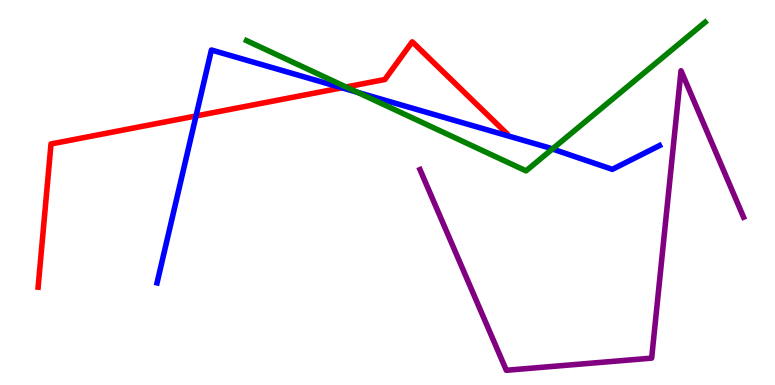[{'lines': ['blue', 'red'], 'intersections': [{'x': 2.53, 'y': 6.99}, {'x': 4.41, 'y': 7.72}]}, {'lines': ['green', 'red'], 'intersections': [{'x': 4.47, 'y': 7.74}]}, {'lines': ['purple', 'red'], 'intersections': []}, {'lines': ['blue', 'green'], 'intersections': [{'x': 4.61, 'y': 7.6}, {'x': 7.13, 'y': 6.13}]}, {'lines': ['blue', 'purple'], 'intersections': []}, {'lines': ['green', 'purple'], 'intersections': []}]